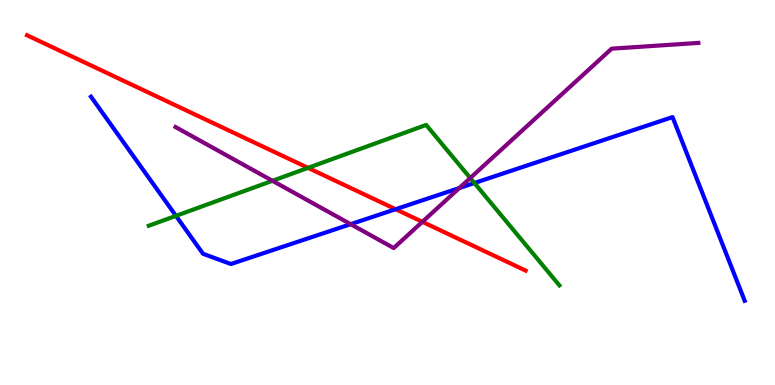[{'lines': ['blue', 'red'], 'intersections': [{'x': 5.11, 'y': 4.57}]}, {'lines': ['green', 'red'], 'intersections': [{'x': 3.97, 'y': 5.64}]}, {'lines': ['purple', 'red'], 'intersections': [{'x': 5.45, 'y': 4.24}]}, {'lines': ['blue', 'green'], 'intersections': [{'x': 2.27, 'y': 4.39}, {'x': 6.12, 'y': 5.25}]}, {'lines': ['blue', 'purple'], 'intersections': [{'x': 4.52, 'y': 4.18}, {'x': 5.93, 'y': 5.12}]}, {'lines': ['green', 'purple'], 'intersections': [{'x': 3.52, 'y': 5.3}, {'x': 6.07, 'y': 5.38}]}]